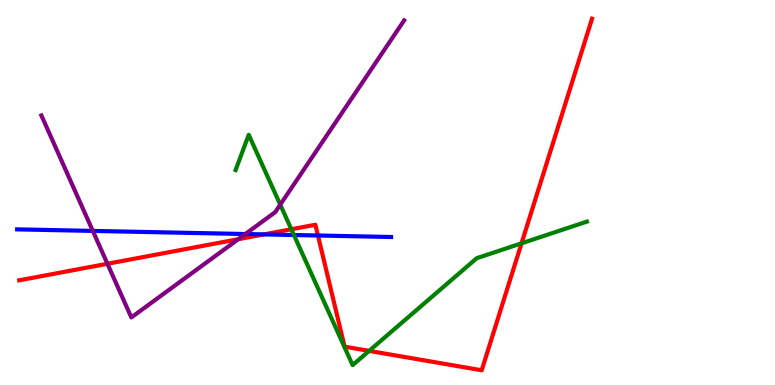[{'lines': ['blue', 'red'], 'intersections': [{'x': 3.4, 'y': 3.91}, {'x': 4.1, 'y': 3.88}]}, {'lines': ['green', 'red'], 'intersections': [{'x': 3.76, 'y': 4.05}, {'x': 4.76, 'y': 0.886}, {'x': 6.73, 'y': 3.68}]}, {'lines': ['purple', 'red'], 'intersections': [{'x': 1.39, 'y': 3.15}, {'x': 3.07, 'y': 3.79}]}, {'lines': ['blue', 'green'], 'intersections': [{'x': 3.79, 'y': 3.9}]}, {'lines': ['blue', 'purple'], 'intersections': [{'x': 1.2, 'y': 4.0}, {'x': 3.17, 'y': 3.92}]}, {'lines': ['green', 'purple'], 'intersections': [{'x': 3.62, 'y': 4.68}]}]